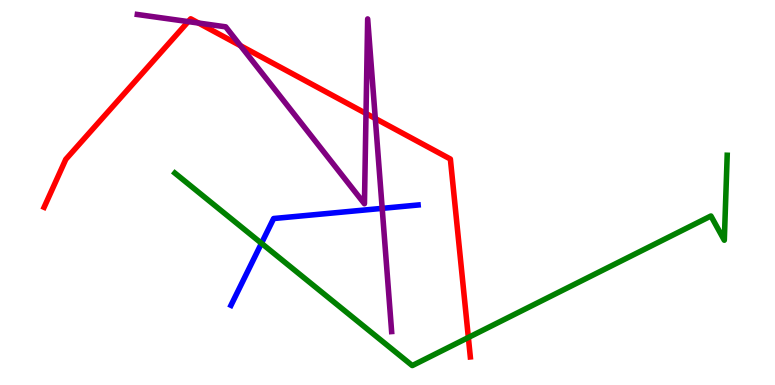[{'lines': ['blue', 'red'], 'intersections': []}, {'lines': ['green', 'red'], 'intersections': [{'x': 6.04, 'y': 1.23}]}, {'lines': ['purple', 'red'], 'intersections': [{'x': 2.43, 'y': 9.44}, {'x': 2.56, 'y': 9.4}, {'x': 3.1, 'y': 8.81}, {'x': 4.72, 'y': 7.05}, {'x': 4.84, 'y': 6.92}]}, {'lines': ['blue', 'green'], 'intersections': [{'x': 3.37, 'y': 3.68}]}, {'lines': ['blue', 'purple'], 'intersections': [{'x': 4.93, 'y': 4.59}]}, {'lines': ['green', 'purple'], 'intersections': []}]